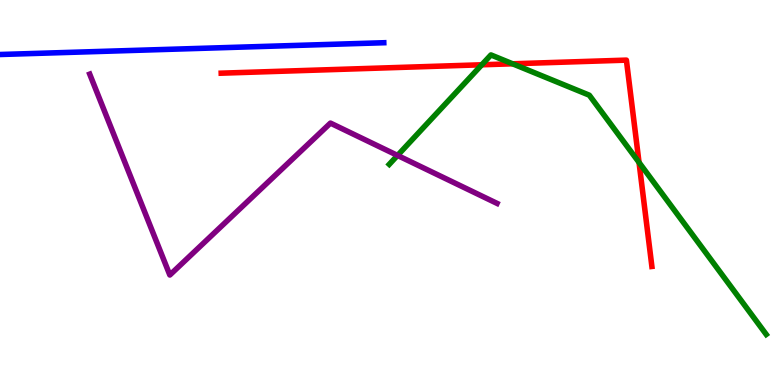[{'lines': ['blue', 'red'], 'intersections': []}, {'lines': ['green', 'red'], 'intersections': [{'x': 6.22, 'y': 8.32}, {'x': 6.61, 'y': 8.34}, {'x': 8.25, 'y': 5.78}]}, {'lines': ['purple', 'red'], 'intersections': []}, {'lines': ['blue', 'green'], 'intersections': []}, {'lines': ['blue', 'purple'], 'intersections': []}, {'lines': ['green', 'purple'], 'intersections': [{'x': 5.13, 'y': 5.96}]}]